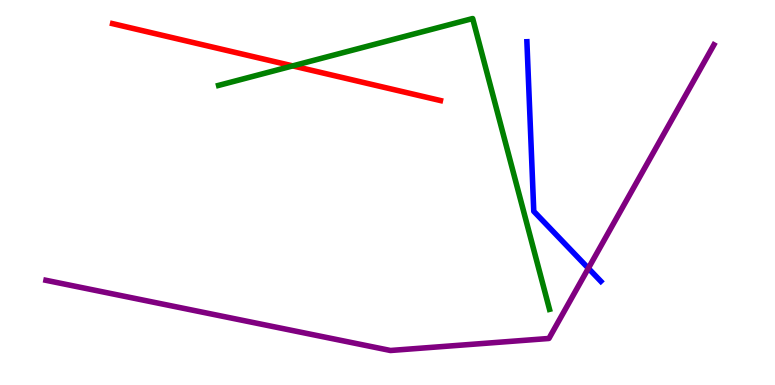[{'lines': ['blue', 'red'], 'intersections': []}, {'lines': ['green', 'red'], 'intersections': [{'x': 3.78, 'y': 8.29}]}, {'lines': ['purple', 'red'], 'intersections': []}, {'lines': ['blue', 'green'], 'intersections': []}, {'lines': ['blue', 'purple'], 'intersections': [{'x': 7.59, 'y': 3.03}]}, {'lines': ['green', 'purple'], 'intersections': []}]